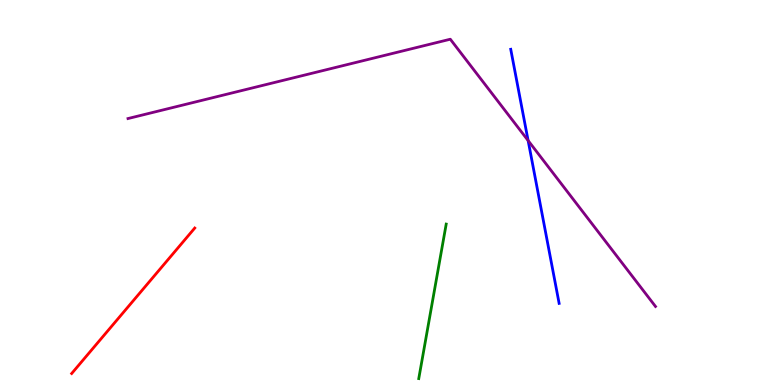[{'lines': ['blue', 'red'], 'intersections': []}, {'lines': ['green', 'red'], 'intersections': []}, {'lines': ['purple', 'red'], 'intersections': []}, {'lines': ['blue', 'green'], 'intersections': []}, {'lines': ['blue', 'purple'], 'intersections': [{'x': 6.81, 'y': 6.35}]}, {'lines': ['green', 'purple'], 'intersections': []}]